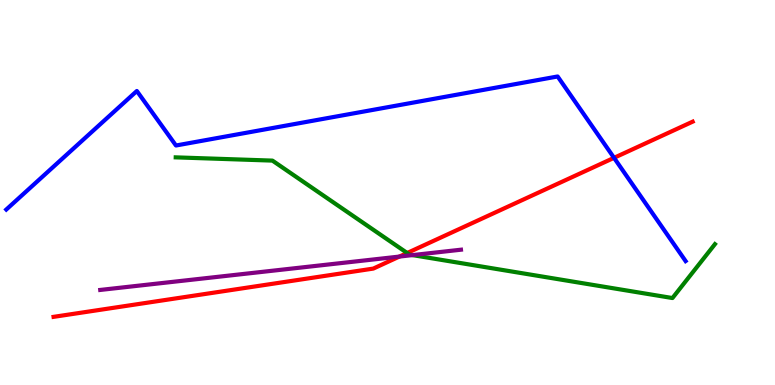[{'lines': ['blue', 'red'], 'intersections': [{'x': 7.92, 'y': 5.9}]}, {'lines': ['green', 'red'], 'intersections': [{'x': 5.25, 'y': 3.43}]}, {'lines': ['purple', 'red'], 'intersections': [{'x': 5.15, 'y': 3.34}]}, {'lines': ['blue', 'green'], 'intersections': []}, {'lines': ['blue', 'purple'], 'intersections': []}, {'lines': ['green', 'purple'], 'intersections': [{'x': 5.32, 'y': 3.37}]}]